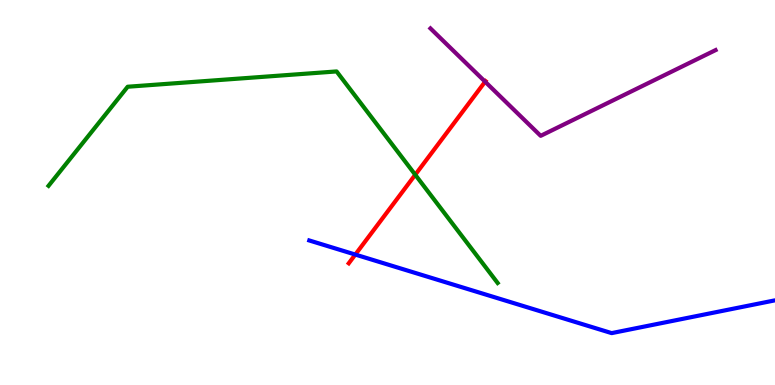[{'lines': ['blue', 'red'], 'intersections': [{'x': 4.58, 'y': 3.39}]}, {'lines': ['green', 'red'], 'intersections': [{'x': 5.36, 'y': 5.46}]}, {'lines': ['purple', 'red'], 'intersections': [{'x': 6.26, 'y': 7.88}]}, {'lines': ['blue', 'green'], 'intersections': []}, {'lines': ['blue', 'purple'], 'intersections': []}, {'lines': ['green', 'purple'], 'intersections': []}]